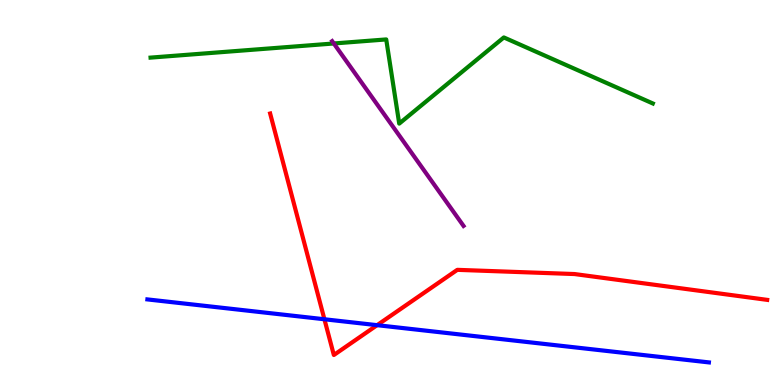[{'lines': ['blue', 'red'], 'intersections': [{'x': 4.19, 'y': 1.71}, {'x': 4.87, 'y': 1.55}]}, {'lines': ['green', 'red'], 'intersections': []}, {'lines': ['purple', 'red'], 'intersections': []}, {'lines': ['blue', 'green'], 'intersections': []}, {'lines': ['blue', 'purple'], 'intersections': []}, {'lines': ['green', 'purple'], 'intersections': [{'x': 4.31, 'y': 8.87}]}]